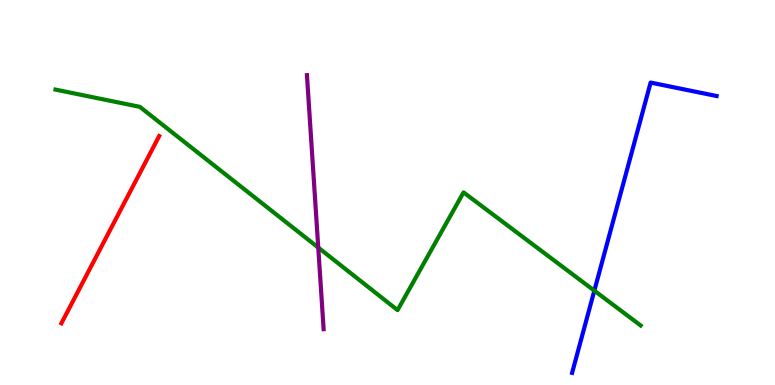[{'lines': ['blue', 'red'], 'intersections': []}, {'lines': ['green', 'red'], 'intersections': []}, {'lines': ['purple', 'red'], 'intersections': []}, {'lines': ['blue', 'green'], 'intersections': [{'x': 7.67, 'y': 2.45}]}, {'lines': ['blue', 'purple'], 'intersections': []}, {'lines': ['green', 'purple'], 'intersections': [{'x': 4.11, 'y': 3.57}]}]